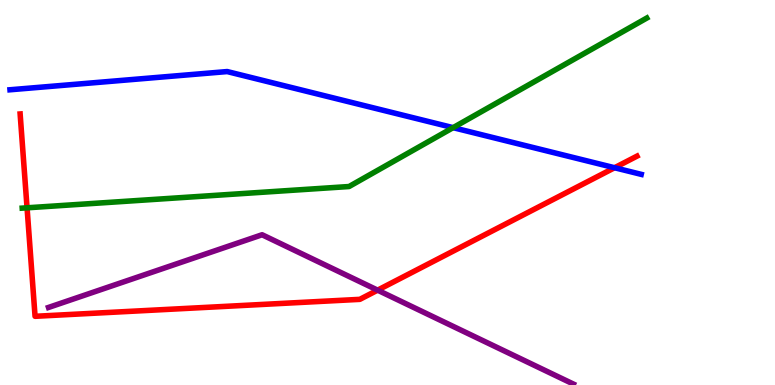[{'lines': ['blue', 'red'], 'intersections': [{'x': 7.93, 'y': 5.64}]}, {'lines': ['green', 'red'], 'intersections': [{'x': 0.349, 'y': 4.6}]}, {'lines': ['purple', 'red'], 'intersections': [{'x': 4.87, 'y': 2.46}]}, {'lines': ['blue', 'green'], 'intersections': [{'x': 5.85, 'y': 6.68}]}, {'lines': ['blue', 'purple'], 'intersections': []}, {'lines': ['green', 'purple'], 'intersections': []}]